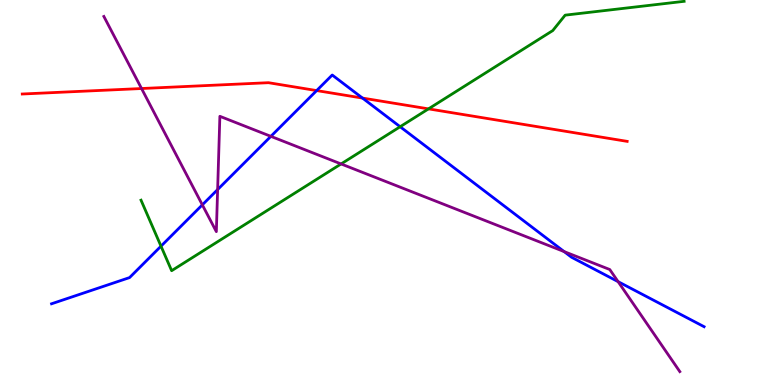[{'lines': ['blue', 'red'], 'intersections': [{'x': 4.09, 'y': 7.65}, {'x': 4.68, 'y': 7.45}]}, {'lines': ['green', 'red'], 'intersections': [{'x': 5.53, 'y': 7.17}]}, {'lines': ['purple', 'red'], 'intersections': [{'x': 1.83, 'y': 7.7}]}, {'lines': ['blue', 'green'], 'intersections': [{'x': 2.08, 'y': 3.61}, {'x': 5.16, 'y': 6.71}]}, {'lines': ['blue', 'purple'], 'intersections': [{'x': 2.61, 'y': 4.68}, {'x': 2.81, 'y': 5.08}, {'x': 3.5, 'y': 6.46}, {'x': 7.28, 'y': 3.47}, {'x': 7.98, 'y': 2.68}]}, {'lines': ['green', 'purple'], 'intersections': [{'x': 4.4, 'y': 5.74}]}]